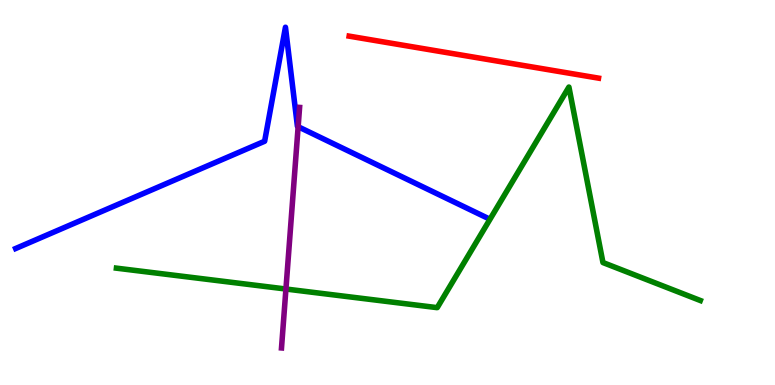[{'lines': ['blue', 'red'], 'intersections': []}, {'lines': ['green', 'red'], 'intersections': []}, {'lines': ['purple', 'red'], 'intersections': []}, {'lines': ['blue', 'green'], 'intersections': []}, {'lines': ['blue', 'purple'], 'intersections': [{'x': 3.85, 'y': 6.71}]}, {'lines': ['green', 'purple'], 'intersections': [{'x': 3.69, 'y': 2.49}]}]